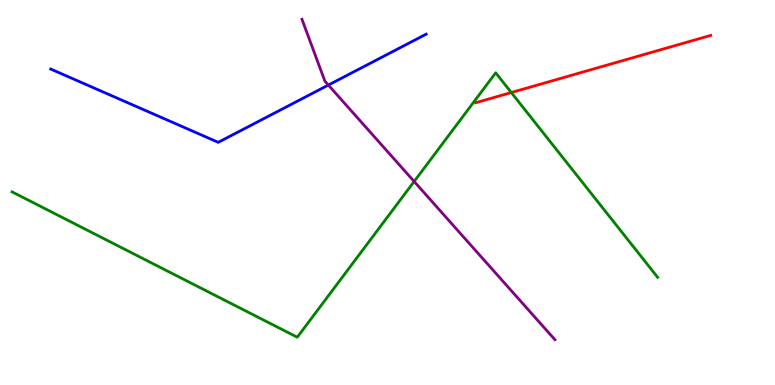[{'lines': ['blue', 'red'], 'intersections': []}, {'lines': ['green', 'red'], 'intersections': [{'x': 6.6, 'y': 7.6}]}, {'lines': ['purple', 'red'], 'intersections': []}, {'lines': ['blue', 'green'], 'intersections': []}, {'lines': ['blue', 'purple'], 'intersections': [{'x': 4.24, 'y': 7.79}]}, {'lines': ['green', 'purple'], 'intersections': [{'x': 5.34, 'y': 5.29}]}]